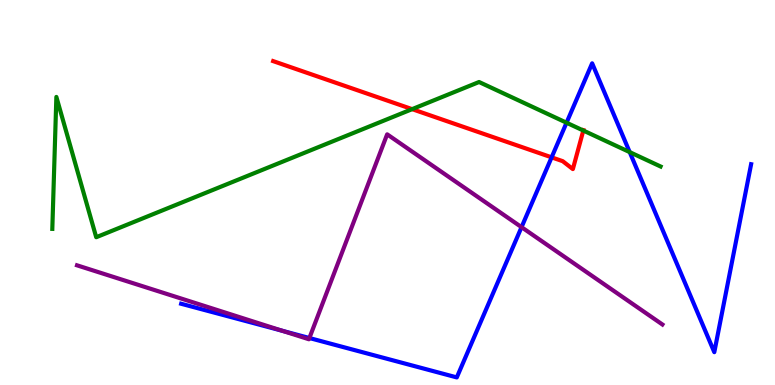[{'lines': ['blue', 'red'], 'intersections': [{'x': 7.12, 'y': 5.91}]}, {'lines': ['green', 'red'], 'intersections': [{'x': 5.32, 'y': 7.17}, {'x': 7.53, 'y': 6.61}]}, {'lines': ['purple', 'red'], 'intersections': []}, {'lines': ['blue', 'green'], 'intersections': [{'x': 7.31, 'y': 6.81}, {'x': 8.13, 'y': 6.05}]}, {'lines': ['blue', 'purple'], 'intersections': [{'x': 3.64, 'y': 1.41}, {'x': 3.99, 'y': 1.22}, {'x': 6.73, 'y': 4.1}]}, {'lines': ['green', 'purple'], 'intersections': []}]